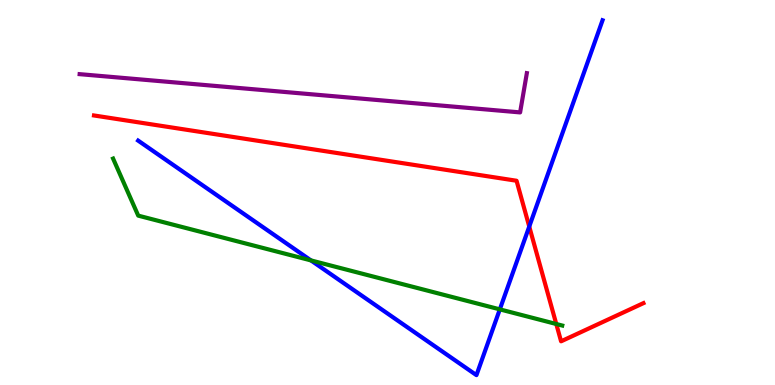[{'lines': ['blue', 'red'], 'intersections': [{'x': 6.83, 'y': 4.12}]}, {'lines': ['green', 'red'], 'intersections': [{'x': 7.18, 'y': 1.58}]}, {'lines': ['purple', 'red'], 'intersections': []}, {'lines': ['blue', 'green'], 'intersections': [{'x': 4.01, 'y': 3.24}, {'x': 6.45, 'y': 1.96}]}, {'lines': ['blue', 'purple'], 'intersections': []}, {'lines': ['green', 'purple'], 'intersections': []}]